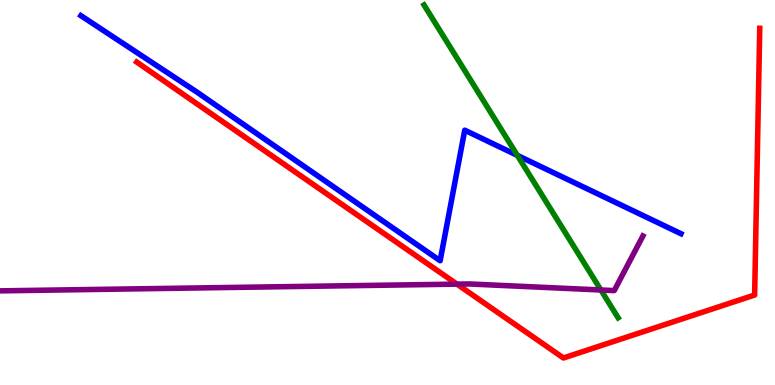[{'lines': ['blue', 'red'], 'intersections': []}, {'lines': ['green', 'red'], 'intersections': []}, {'lines': ['purple', 'red'], 'intersections': [{'x': 5.9, 'y': 2.62}]}, {'lines': ['blue', 'green'], 'intersections': [{'x': 6.68, 'y': 5.96}]}, {'lines': ['blue', 'purple'], 'intersections': []}, {'lines': ['green', 'purple'], 'intersections': [{'x': 7.75, 'y': 2.47}]}]